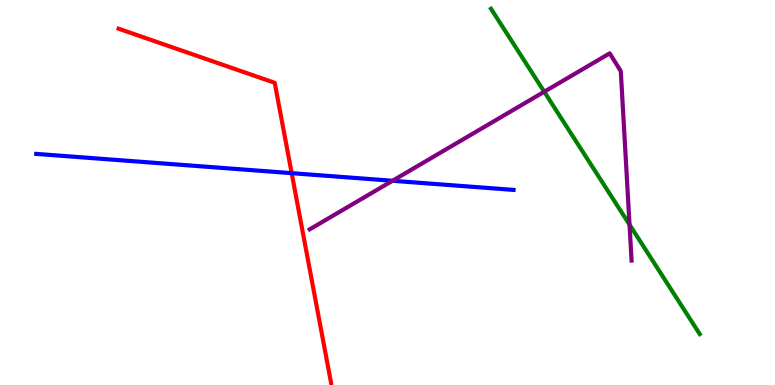[{'lines': ['blue', 'red'], 'intersections': [{'x': 3.76, 'y': 5.5}]}, {'lines': ['green', 'red'], 'intersections': []}, {'lines': ['purple', 'red'], 'intersections': []}, {'lines': ['blue', 'green'], 'intersections': []}, {'lines': ['blue', 'purple'], 'intersections': [{'x': 5.06, 'y': 5.3}]}, {'lines': ['green', 'purple'], 'intersections': [{'x': 7.02, 'y': 7.62}, {'x': 8.12, 'y': 4.16}]}]